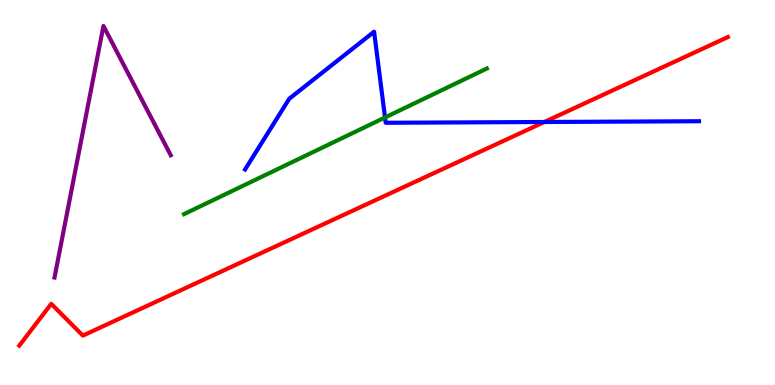[{'lines': ['blue', 'red'], 'intersections': [{'x': 7.02, 'y': 6.83}]}, {'lines': ['green', 'red'], 'intersections': []}, {'lines': ['purple', 'red'], 'intersections': []}, {'lines': ['blue', 'green'], 'intersections': [{'x': 4.97, 'y': 6.95}]}, {'lines': ['blue', 'purple'], 'intersections': []}, {'lines': ['green', 'purple'], 'intersections': []}]